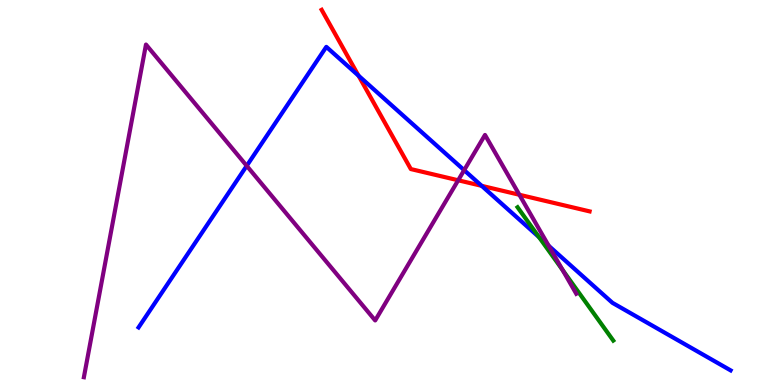[{'lines': ['blue', 'red'], 'intersections': [{'x': 4.63, 'y': 8.03}, {'x': 6.22, 'y': 5.17}]}, {'lines': ['green', 'red'], 'intersections': []}, {'lines': ['purple', 'red'], 'intersections': [{'x': 5.91, 'y': 5.32}, {'x': 6.7, 'y': 4.94}]}, {'lines': ['blue', 'green'], 'intersections': [{'x': 6.95, 'y': 3.84}]}, {'lines': ['blue', 'purple'], 'intersections': [{'x': 3.18, 'y': 5.69}, {'x': 5.99, 'y': 5.58}, {'x': 7.08, 'y': 3.62}]}, {'lines': ['green', 'purple'], 'intersections': [{'x': 7.26, 'y': 2.99}]}]